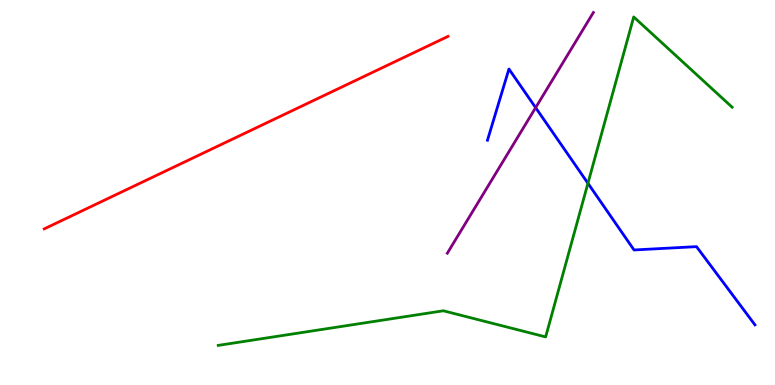[{'lines': ['blue', 'red'], 'intersections': []}, {'lines': ['green', 'red'], 'intersections': []}, {'lines': ['purple', 'red'], 'intersections': []}, {'lines': ['blue', 'green'], 'intersections': [{'x': 7.59, 'y': 5.24}]}, {'lines': ['blue', 'purple'], 'intersections': [{'x': 6.91, 'y': 7.2}]}, {'lines': ['green', 'purple'], 'intersections': []}]